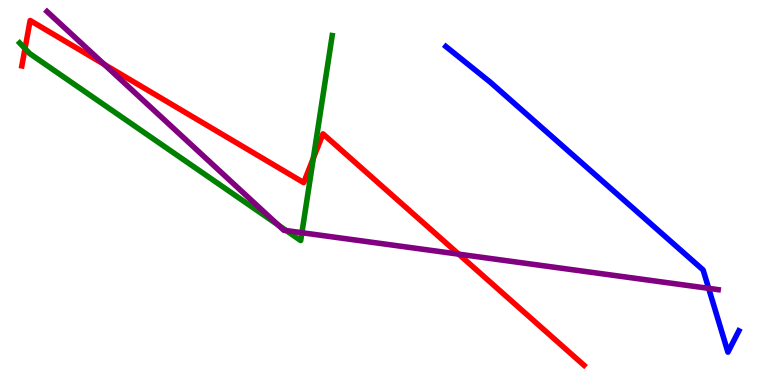[{'lines': ['blue', 'red'], 'intersections': []}, {'lines': ['green', 'red'], 'intersections': [{'x': 0.323, 'y': 8.74}, {'x': 4.04, 'y': 5.89}]}, {'lines': ['purple', 'red'], 'intersections': [{'x': 1.35, 'y': 8.33}, {'x': 5.92, 'y': 3.4}]}, {'lines': ['blue', 'green'], 'intersections': []}, {'lines': ['blue', 'purple'], 'intersections': [{'x': 9.14, 'y': 2.51}]}, {'lines': ['green', 'purple'], 'intersections': [{'x': 3.59, 'y': 4.16}, {'x': 3.69, 'y': 4.01}, {'x': 3.9, 'y': 3.96}]}]